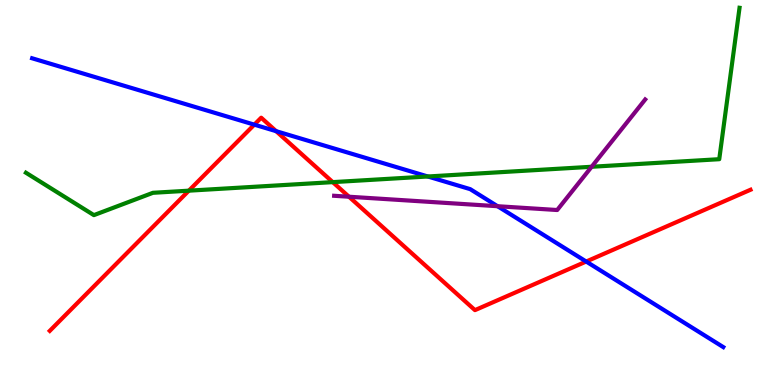[{'lines': ['blue', 'red'], 'intersections': [{'x': 3.28, 'y': 6.76}, {'x': 3.56, 'y': 6.59}, {'x': 7.56, 'y': 3.21}]}, {'lines': ['green', 'red'], 'intersections': [{'x': 2.44, 'y': 5.05}, {'x': 4.29, 'y': 5.27}]}, {'lines': ['purple', 'red'], 'intersections': [{'x': 4.5, 'y': 4.89}]}, {'lines': ['blue', 'green'], 'intersections': [{'x': 5.52, 'y': 5.42}]}, {'lines': ['blue', 'purple'], 'intersections': [{'x': 6.42, 'y': 4.64}]}, {'lines': ['green', 'purple'], 'intersections': [{'x': 7.63, 'y': 5.67}]}]